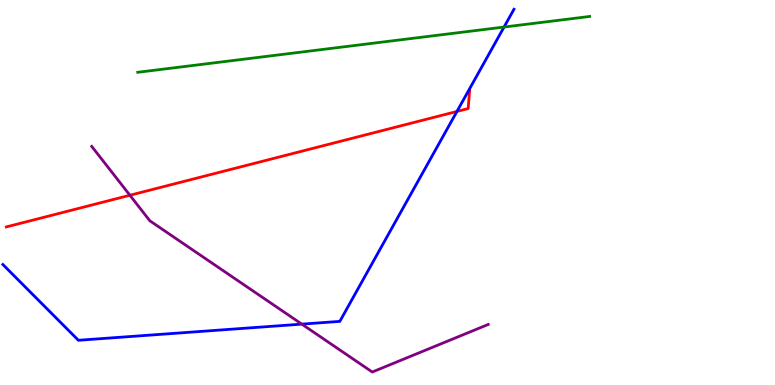[{'lines': ['blue', 'red'], 'intersections': [{'x': 5.9, 'y': 7.11}]}, {'lines': ['green', 'red'], 'intersections': []}, {'lines': ['purple', 'red'], 'intersections': [{'x': 1.68, 'y': 4.93}]}, {'lines': ['blue', 'green'], 'intersections': [{'x': 6.5, 'y': 9.3}]}, {'lines': ['blue', 'purple'], 'intersections': [{'x': 3.89, 'y': 1.58}]}, {'lines': ['green', 'purple'], 'intersections': []}]